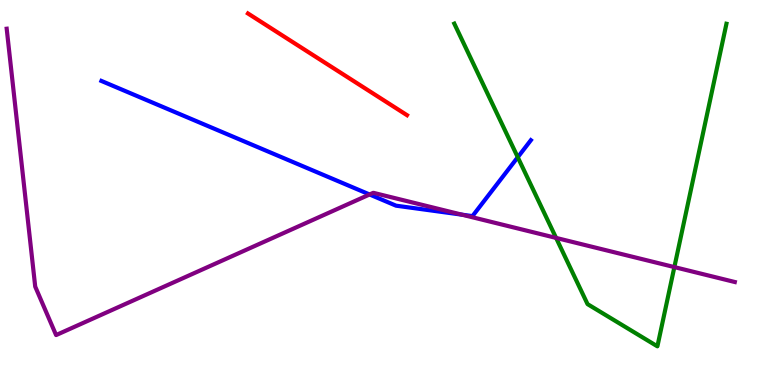[{'lines': ['blue', 'red'], 'intersections': []}, {'lines': ['green', 'red'], 'intersections': []}, {'lines': ['purple', 'red'], 'intersections': []}, {'lines': ['blue', 'green'], 'intersections': [{'x': 6.68, 'y': 5.92}]}, {'lines': ['blue', 'purple'], 'intersections': [{'x': 4.77, 'y': 4.95}, {'x': 5.96, 'y': 4.42}]}, {'lines': ['green', 'purple'], 'intersections': [{'x': 7.18, 'y': 3.82}, {'x': 8.7, 'y': 3.06}]}]